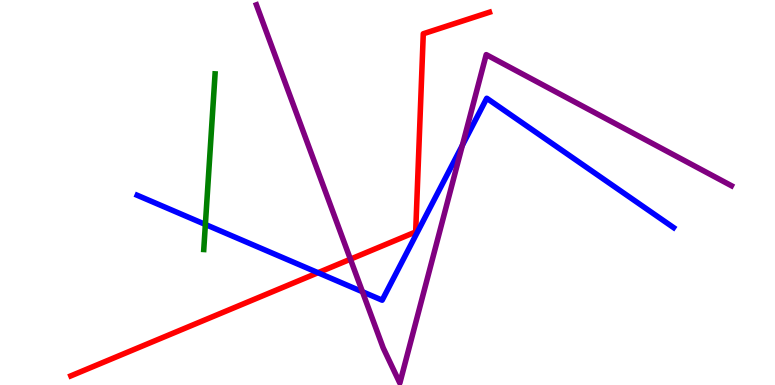[{'lines': ['blue', 'red'], 'intersections': [{'x': 4.1, 'y': 2.92}]}, {'lines': ['green', 'red'], 'intersections': []}, {'lines': ['purple', 'red'], 'intersections': [{'x': 4.52, 'y': 3.27}]}, {'lines': ['blue', 'green'], 'intersections': [{'x': 2.65, 'y': 4.17}]}, {'lines': ['blue', 'purple'], 'intersections': [{'x': 4.68, 'y': 2.42}, {'x': 5.97, 'y': 6.23}]}, {'lines': ['green', 'purple'], 'intersections': []}]